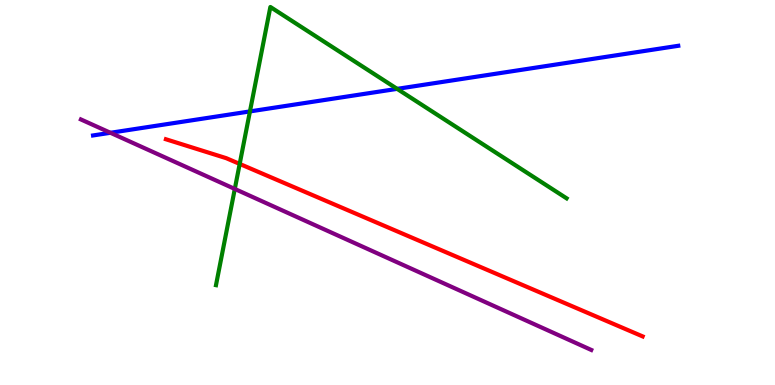[{'lines': ['blue', 'red'], 'intersections': []}, {'lines': ['green', 'red'], 'intersections': [{'x': 3.09, 'y': 5.74}]}, {'lines': ['purple', 'red'], 'intersections': []}, {'lines': ['blue', 'green'], 'intersections': [{'x': 3.23, 'y': 7.11}, {'x': 5.12, 'y': 7.69}]}, {'lines': ['blue', 'purple'], 'intersections': [{'x': 1.42, 'y': 6.55}]}, {'lines': ['green', 'purple'], 'intersections': [{'x': 3.03, 'y': 5.09}]}]